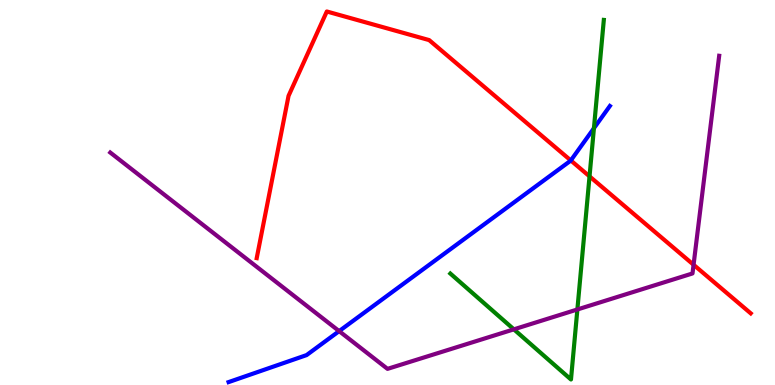[{'lines': ['blue', 'red'], 'intersections': [{'x': 7.37, 'y': 5.83}]}, {'lines': ['green', 'red'], 'intersections': [{'x': 7.61, 'y': 5.42}]}, {'lines': ['purple', 'red'], 'intersections': [{'x': 8.95, 'y': 3.12}]}, {'lines': ['blue', 'green'], 'intersections': [{'x': 7.66, 'y': 6.67}]}, {'lines': ['blue', 'purple'], 'intersections': [{'x': 4.38, 'y': 1.4}]}, {'lines': ['green', 'purple'], 'intersections': [{'x': 6.63, 'y': 1.45}, {'x': 7.45, 'y': 1.96}]}]